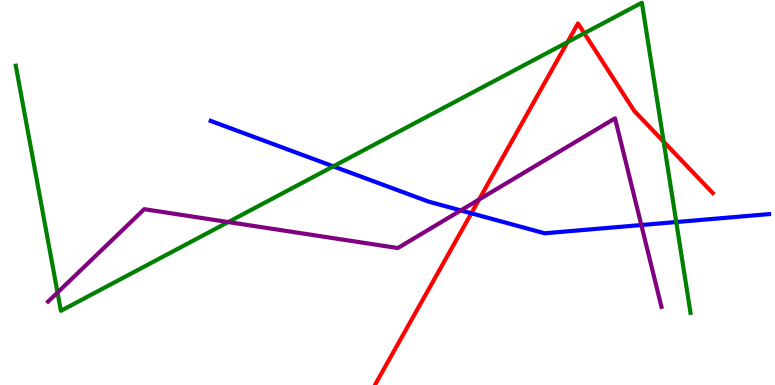[{'lines': ['blue', 'red'], 'intersections': [{'x': 6.08, 'y': 4.46}]}, {'lines': ['green', 'red'], 'intersections': [{'x': 7.32, 'y': 8.9}, {'x': 7.54, 'y': 9.14}, {'x': 8.56, 'y': 6.32}]}, {'lines': ['purple', 'red'], 'intersections': [{'x': 6.18, 'y': 4.82}]}, {'lines': ['blue', 'green'], 'intersections': [{'x': 4.3, 'y': 5.68}, {'x': 8.73, 'y': 4.23}]}, {'lines': ['blue', 'purple'], 'intersections': [{'x': 5.95, 'y': 4.53}, {'x': 8.28, 'y': 4.16}]}, {'lines': ['green', 'purple'], 'intersections': [{'x': 0.742, 'y': 2.4}, {'x': 2.95, 'y': 4.23}]}]